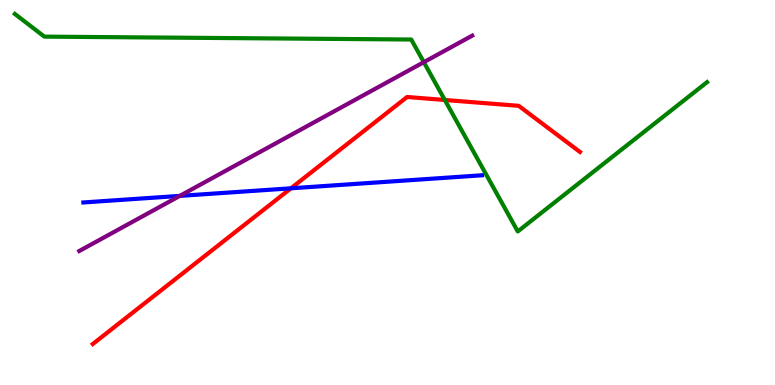[{'lines': ['blue', 'red'], 'intersections': [{'x': 3.75, 'y': 5.11}]}, {'lines': ['green', 'red'], 'intersections': [{'x': 5.74, 'y': 7.4}]}, {'lines': ['purple', 'red'], 'intersections': []}, {'lines': ['blue', 'green'], 'intersections': []}, {'lines': ['blue', 'purple'], 'intersections': [{'x': 2.32, 'y': 4.91}]}, {'lines': ['green', 'purple'], 'intersections': [{'x': 5.47, 'y': 8.39}]}]